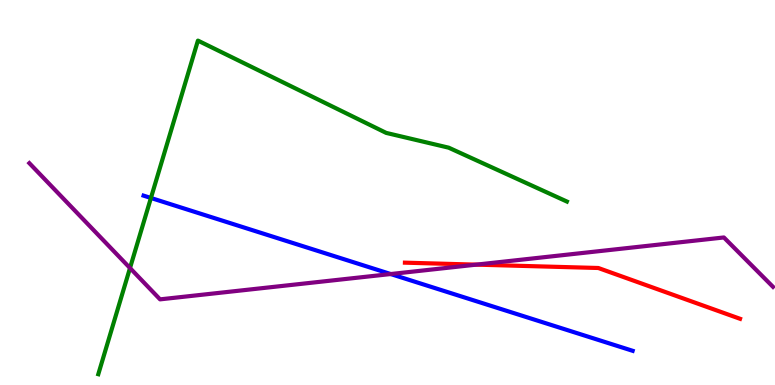[{'lines': ['blue', 'red'], 'intersections': []}, {'lines': ['green', 'red'], 'intersections': []}, {'lines': ['purple', 'red'], 'intersections': [{'x': 6.15, 'y': 3.13}]}, {'lines': ['blue', 'green'], 'intersections': [{'x': 1.95, 'y': 4.86}]}, {'lines': ['blue', 'purple'], 'intersections': [{'x': 5.04, 'y': 2.88}]}, {'lines': ['green', 'purple'], 'intersections': [{'x': 1.68, 'y': 3.04}]}]